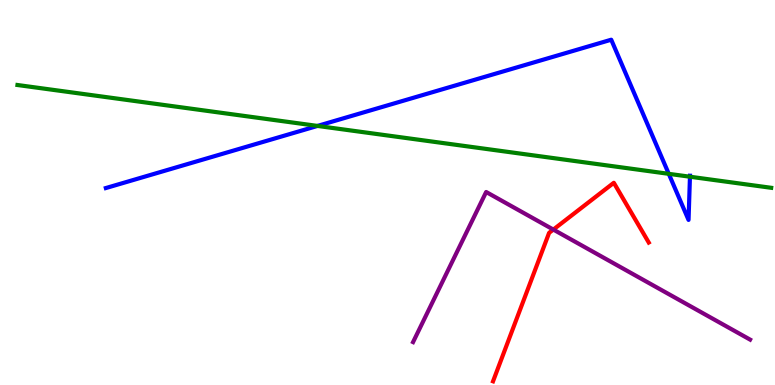[{'lines': ['blue', 'red'], 'intersections': []}, {'lines': ['green', 'red'], 'intersections': []}, {'lines': ['purple', 'red'], 'intersections': [{'x': 7.14, 'y': 4.04}]}, {'lines': ['blue', 'green'], 'intersections': [{'x': 4.1, 'y': 6.73}, {'x': 8.63, 'y': 5.48}, {'x': 8.9, 'y': 5.41}]}, {'lines': ['blue', 'purple'], 'intersections': []}, {'lines': ['green', 'purple'], 'intersections': []}]